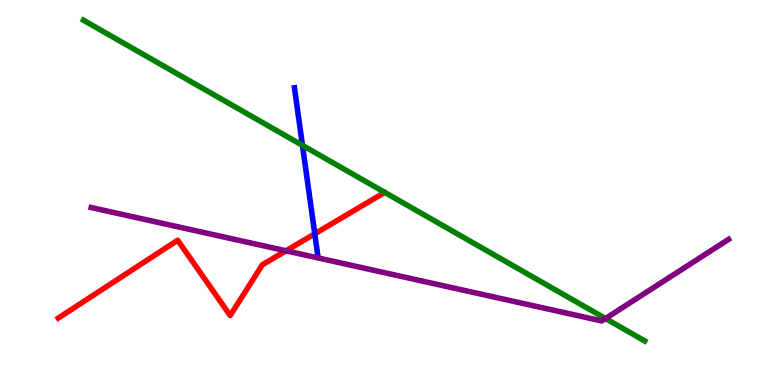[{'lines': ['blue', 'red'], 'intersections': [{'x': 4.06, 'y': 3.93}]}, {'lines': ['green', 'red'], 'intersections': []}, {'lines': ['purple', 'red'], 'intersections': [{'x': 3.69, 'y': 3.49}]}, {'lines': ['blue', 'green'], 'intersections': [{'x': 3.9, 'y': 6.22}]}, {'lines': ['blue', 'purple'], 'intersections': []}, {'lines': ['green', 'purple'], 'intersections': [{'x': 7.81, 'y': 1.73}]}]